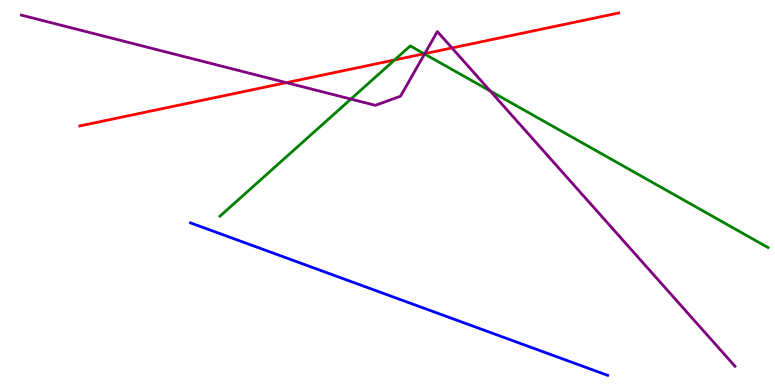[{'lines': ['blue', 'red'], 'intersections': []}, {'lines': ['green', 'red'], 'intersections': [{'x': 5.09, 'y': 8.44}, {'x': 5.47, 'y': 8.6}]}, {'lines': ['purple', 'red'], 'intersections': [{'x': 3.7, 'y': 7.85}, {'x': 5.48, 'y': 8.61}, {'x': 5.83, 'y': 8.75}]}, {'lines': ['blue', 'green'], 'intersections': []}, {'lines': ['blue', 'purple'], 'intersections': []}, {'lines': ['green', 'purple'], 'intersections': [{'x': 4.53, 'y': 7.43}, {'x': 5.48, 'y': 8.6}, {'x': 6.33, 'y': 7.64}]}]